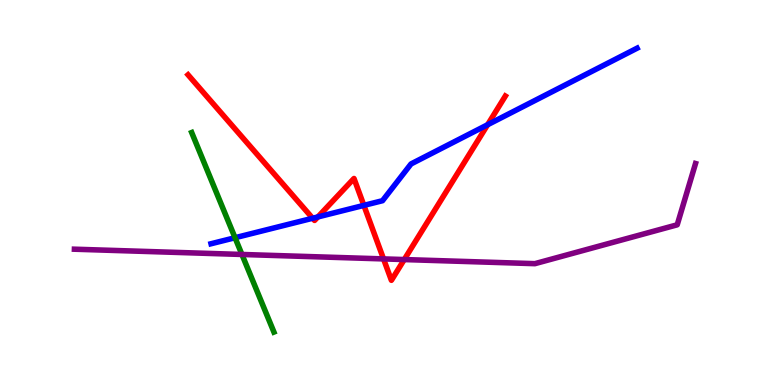[{'lines': ['blue', 'red'], 'intersections': [{'x': 4.03, 'y': 4.33}, {'x': 4.1, 'y': 4.37}, {'x': 4.7, 'y': 4.67}, {'x': 6.29, 'y': 6.76}]}, {'lines': ['green', 'red'], 'intersections': []}, {'lines': ['purple', 'red'], 'intersections': [{'x': 4.95, 'y': 3.28}, {'x': 5.22, 'y': 3.26}]}, {'lines': ['blue', 'green'], 'intersections': [{'x': 3.03, 'y': 3.83}]}, {'lines': ['blue', 'purple'], 'intersections': []}, {'lines': ['green', 'purple'], 'intersections': [{'x': 3.12, 'y': 3.39}]}]